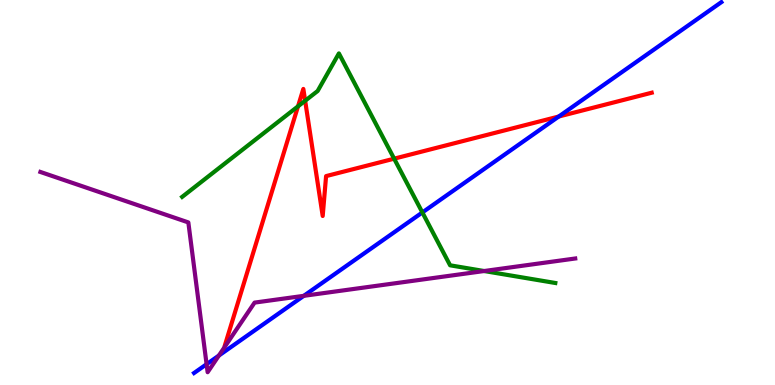[{'lines': ['blue', 'red'], 'intersections': [{'x': 7.21, 'y': 6.97}]}, {'lines': ['green', 'red'], 'intersections': [{'x': 3.85, 'y': 7.24}, {'x': 3.94, 'y': 7.38}, {'x': 5.09, 'y': 5.88}]}, {'lines': ['purple', 'red'], 'intersections': []}, {'lines': ['blue', 'green'], 'intersections': [{'x': 5.45, 'y': 4.48}]}, {'lines': ['blue', 'purple'], 'intersections': [{'x': 2.67, 'y': 0.54}, {'x': 2.82, 'y': 0.765}, {'x': 3.92, 'y': 2.32}]}, {'lines': ['green', 'purple'], 'intersections': [{'x': 6.25, 'y': 2.96}]}]